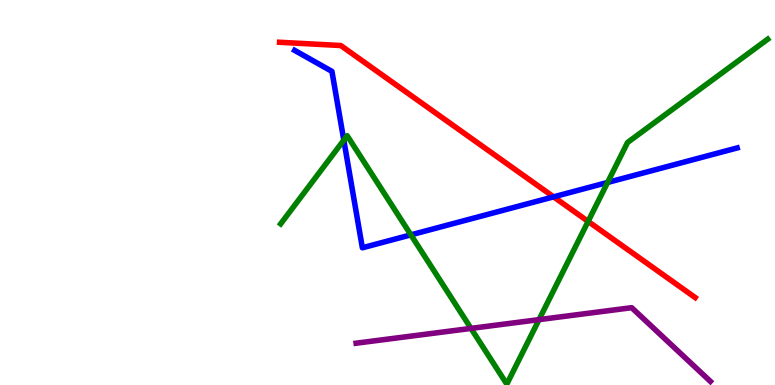[{'lines': ['blue', 'red'], 'intersections': [{'x': 7.14, 'y': 4.89}]}, {'lines': ['green', 'red'], 'intersections': [{'x': 7.59, 'y': 4.25}]}, {'lines': ['purple', 'red'], 'intersections': []}, {'lines': ['blue', 'green'], 'intersections': [{'x': 4.44, 'y': 6.36}, {'x': 5.3, 'y': 3.9}, {'x': 7.84, 'y': 5.26}]}, {'lines': ['blue', 'purple'], 'intersections': []}, {'lines': ['green', 'purple'], 'intersections': [{'x': 6.08, 'y': 1.47}, {'x': 6.96, 'y': 1.7}]}]